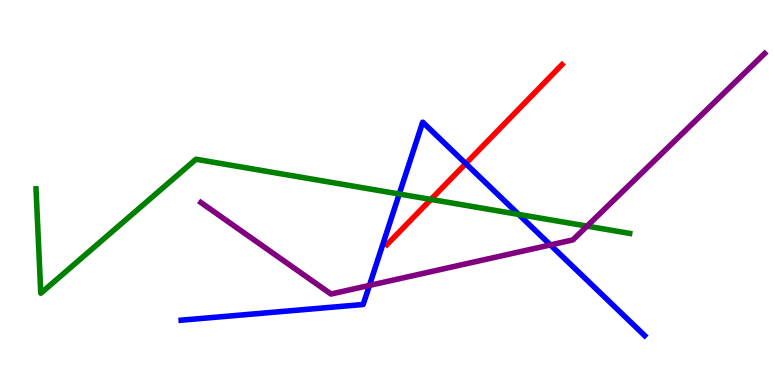[{'lines': ['blue', 'red'], 'intersections': [{'x': 6.01, 'y': 5.75}]}, {'lines': ['green', 'red'], 'intersections': [{'x': 5.56, 'y': 4.82}]}, {'lines': ['purple', 'red'], 'intersections': []}, {'lines': ['blue', 'green'], 'intersections': [{'x': 5.15, 'y': 4.96}, {'x': 6.69, 'y': 4.43}]}, {'lines': ['blue', 'purple'], 'intersections': [{'x': 4.77, 'y': 2.59}, {'x': 7.1, 'y': 3.64}]}, {'lines': ['green', 'purple'], 'intersections': [{'x': 7.57, 'y': 4.13}]}]